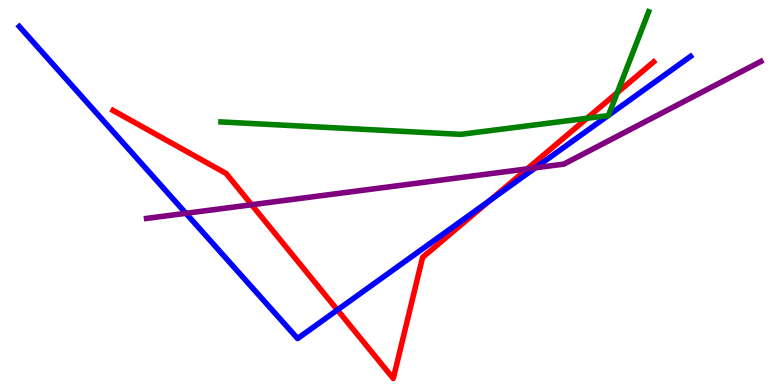[{'lines': ['blue', 'red'], 'intersections': [{'x': 4.35, 'y': 1.95}, {'x': 6.32, 'y': 4.79}]}, {'lines': ['green', 'red'], 'intersections': [{'x': 7.57, 'y': 6.93}, {'x': 7.96, 'y': 7.59}]}, {'lines': ['purple', 'red'], 'intersections': [{'x': 3.25, 'y': 4.68}, {'x': 6.8, 'y': 5.61}]}, {'lines': ['blue', 'green'], 'intersections': [{'x': 7.85, 'y': 7.0}, {'x': 7.85, 'y': 7.0}]}, {'lines': ['blue', 'purple'], 'intersections': [{'x': 2.4, 'y': 4.46}, {'x': 6.91, 'y': 5.64}]}, {'lines': ['green', 'purple'], 'intersections': []}]